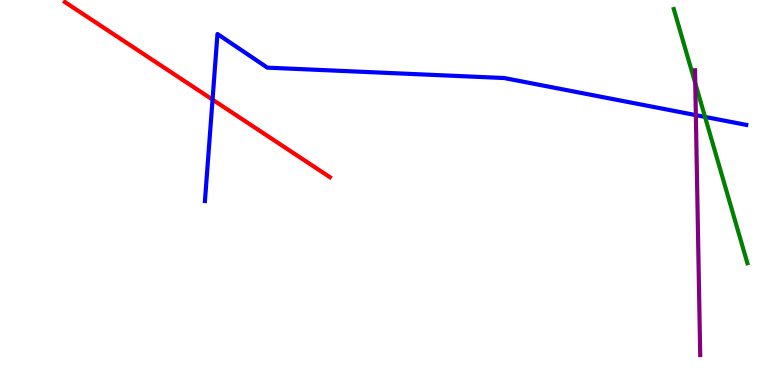[{'lines': ['blue', 'red'], 'intersections': [{'x': 2.74, 'y': 7.41}]}, {'lines': ['green', 'red'], 'intersections': []}, {'lines': ['purple', 'red'], 'intersections': []}, {'lines': ['blue', 'green'], 'intersections': [{'x': 9.1, 'y': 6.96}]}, {'lines': ['blue', 'purple'], 'intersections': [{'x': 8.98, 'y': 7.01}]}, {'lines': ['green', 'purple'], 'intersections': [{'x': 8.97, 'y': 7.84}]}]